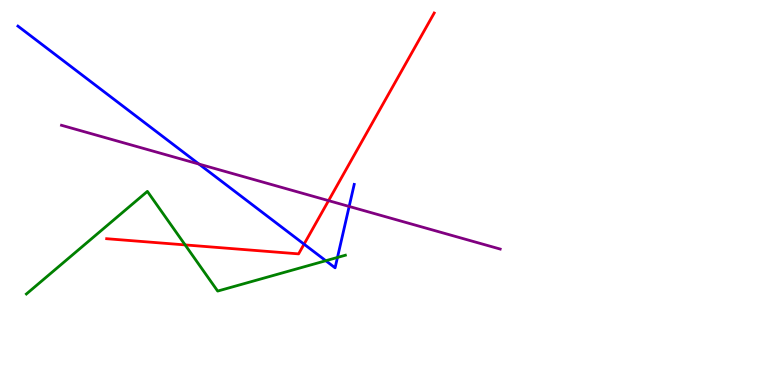[{'lines': ['blue', 'red'], 'intersections': [{'x': 3.92, 'y': 3.66}]}, {'lines': ['green', 'red'], 'intersections': [{'x': 2.39, 'y': 3.64}]}, {'lines': ['purple', 'red'], 'intersections': [{'x': 4.24, 'y': 4.79}]}, {'lines': ['blue', 'green'], 'intersections': [{'x': 4.2, 'y': 3.23}, {'x': 4.35, 'y': 3.31}]}, {'lines': ['blue', 'purple'], 'intersections': [{'x': 2.57, 'y': 5.74}, {'x': 4.51, 'y': 4.64}]}, {'lines': ['green', 'purple'], 'intersections': []}]